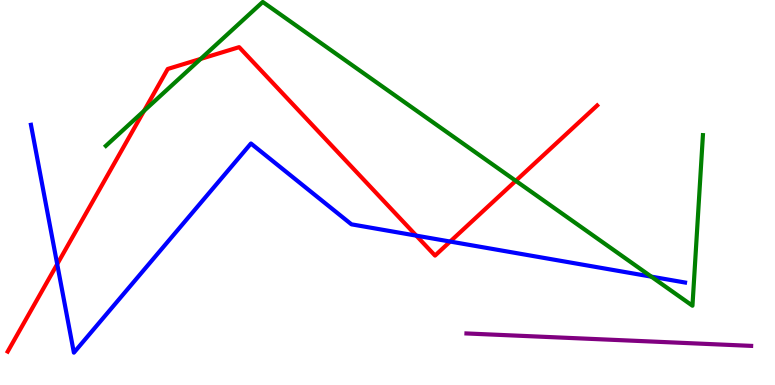[{'lines': ['blue', 'red'], 'intersections': [{'x': 0.738, 'y': 3.14}, {'x': 5.37, 'y': 3.88}, {'x': 5.81, 'y': 3.73}]}, {'lines': ['green', 'red'], 'intersections': [{'x': 1.86, 'y': 7.12}, {'x': 2.59, 'y': 8.47}, {'x': 6.66, 'y': 5.3}]}, {'lines': ['purple', 'red'], 'intersections': []}, {'lines': ['blue', 'green'], 'intersections': [{'x': 8.4, 'y': 2.81}]}, {'lines': ['blue', 'purple'], 'intersections': []}, {'lines': ['green', 'purple'], 'intersections': []}]